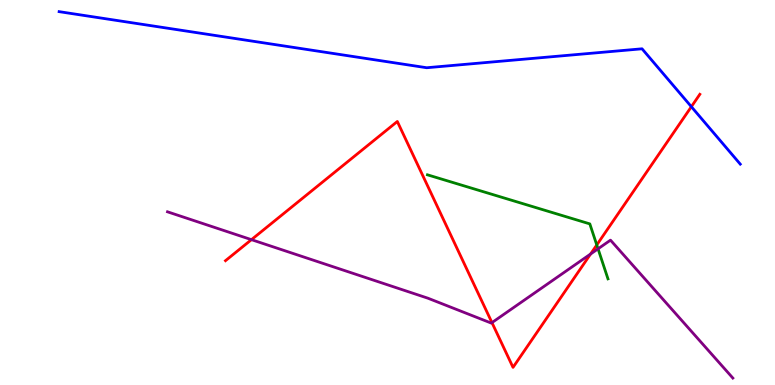[{'lines': ['blue', 'red'], 'intersections': [{'x': 8.92, 'y': 7.23}]}, {'lines': ['green', 'red'], 'intersections': [{'x': 7.7, 'y': 3.64}]}, {'lines': ['purple', 'red'], 'intersections': [{'x': 3.24, 'y': 3.78}, {'x': 6.35, 'y': 1.62}, {'x': 7.62, 'y': 3.4}]}, {'lines': ['blue', 'green'], 'intersections': []}, {'lines': ['blue', 'purple'], 'intersections': []}, {'lines': ['green', 'purple'], 'intersections': [{'x': 7.72, 'y': 3.54}]}]